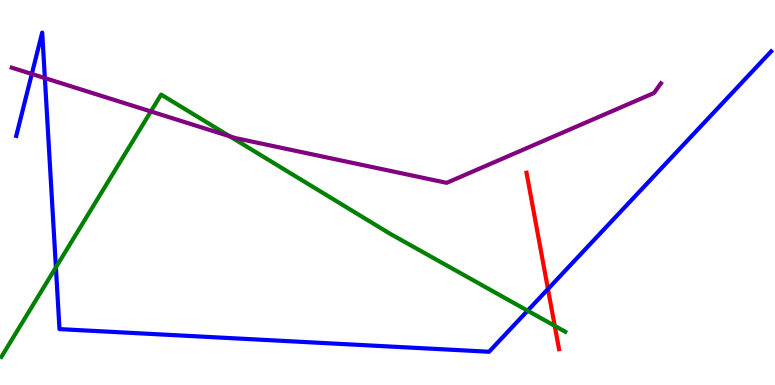[{'lines': ['blue', 'red'], 'intersections': [{'x': 7.07, 'y': 2.49}]}, {'lines': ['green', 'red'], 'intersections': [{'x': 7.16, 'y': 1.54}]}, {'lines': ['purple', 'red'], 'intersections': []}, {'lines': ['blue', 'green'], 'intersections': [{'x': 0.721, 'y': 3.06}, {'x': 6.81, 'y': 1.93}]}, {'lines': ['blue', 'purple'], 'intersections': [{'x': 0.41, 'y': 8.08}, {'x': 0.579, 'y': 7.97}]}, {'lines': ['green', 'purple'], 'intersections': [{'x': 1.95, 'y': 7.11}, {'x': 2.96, 'y': 6.46}]}]